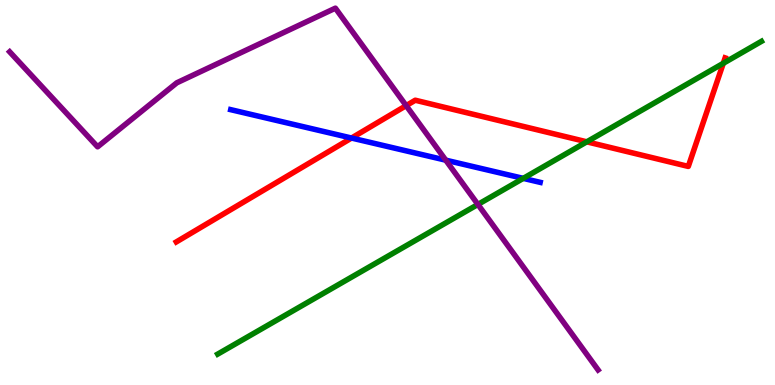[{'lines': ['blue', 'red'], 'intersections': [{'x': 4.54, 'y': 6.41}]}, {'lines': ['green', 'red'], 'intersections': [{'x': 7.57, 'y': 6.32}, {'x': 9.33, 'y': 8.36}]}, {'lines': ['purple', 'red'], 'intersections': [{'x': 5.24, 'y': 7.26}]}, {'lines': ['blue', 'green'], 'intersections': [{'x': 6.75, 'y': 5.37}]}, {'lines': ['blue', 'purple'], 'intersections': [{'x': 5.75, 'y': 5.84}]}, {'lines': ['green', 'purple'], 'intersections': [{'x': 6.17, 'y': 4.69}]}]